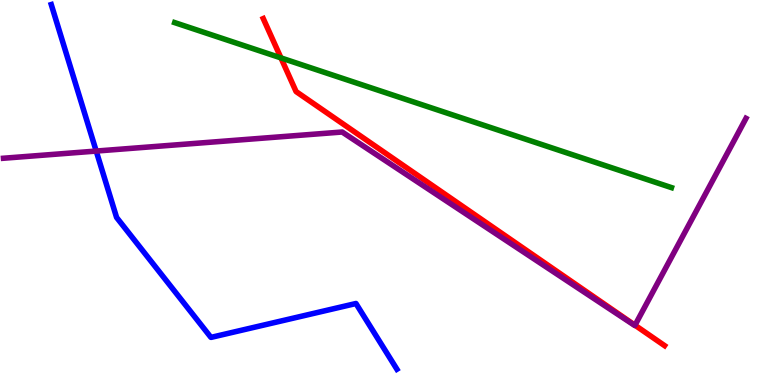[{'lines': ['blue', 'red'], 'intersections': []}, {'lines': ['green', 'red'], 'intersections': [{'x': 3.63, 'y': 8.5}]}, {'lines': ['purple', 'red'], 'intersections': [{'x': 8.19, 'y': 1.55}]}, {'lines': ['blue', 'green'], 'intersections': []}, {'lines': ['blue', 'purple'], 'intersections': [{'x': 1.24, 'y': 6.08}]}, {'lines': ['green', 'purple'], 'intersections': []}]